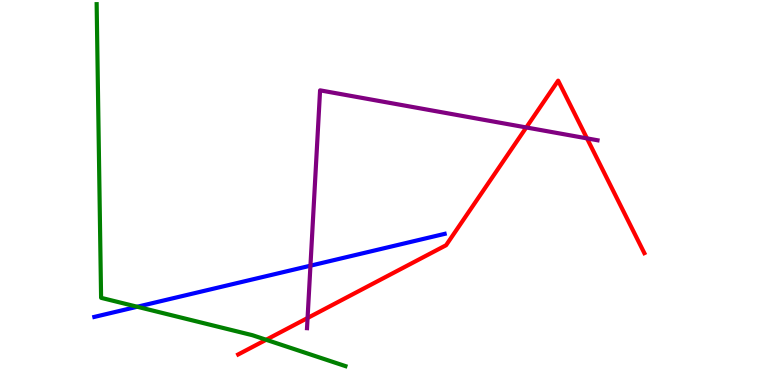[{'lines': ['blue', 'red'], 'intersections': []}, {'lines': ['green', 'red'], 'intersections': [{'x': 3.43, 'y': 1.17}]}, {'lines': ['purple', 'red'], 'intersections': [{'x': 3.97, 'y': 1.74}, {'x': 6.79, 'y': 6.69}, {'x': 7.57, 'y': 6.41}]}, {'lines': ['blue', 'green'], 'intersections': [{'x': 1.77, 'y': 2.03}]}, {'lines': ['blue', 'purple'], 'intersections': [{'x': 4.01, 'y': 3.1}]}, {'lines': ['green', 'purple'], 'intersections': []}]